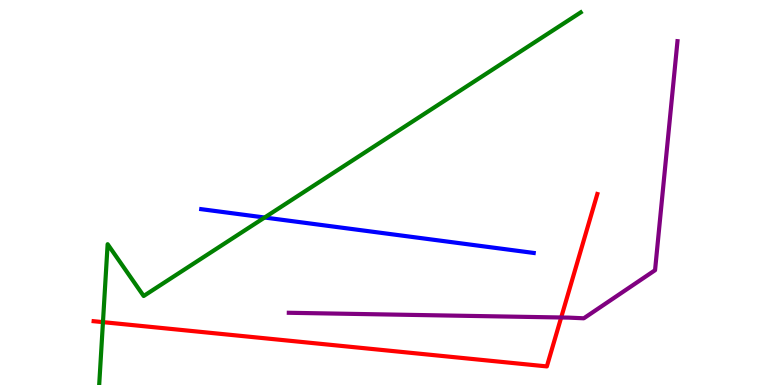[{'lines': ['blue', 'red'], 'intersections': []}, {'lines': ['green', 'red'], 'intersections': [{'x': 1.33, 'y': 1.63}]}, {'lines': ['purple', 'red'], 'intersections': [{'x': 7.24, 'y': 1.75}]}, {'lines': ['blue', 'green'], 'intersections': [{'x': 3.41, 'y': 4.35}]}, {'lines': ['blue', 'purple'], 'intersections': []}, {'lines': ['green', 'purple'], 'intersections': []}]